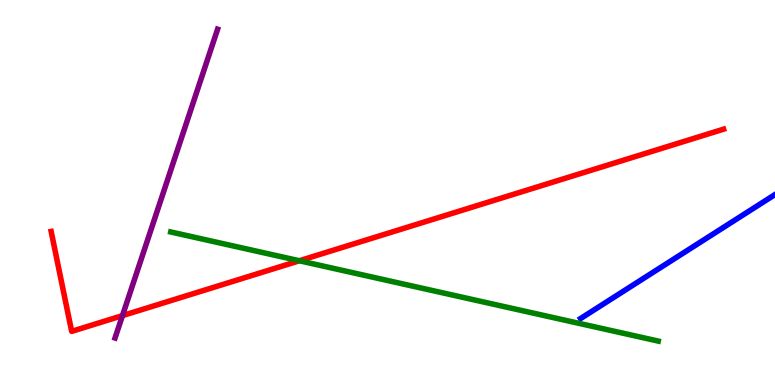[{'lines': ['blue', 'red'], 'intersections': []}, {'lines': ['green', 'red'], 'intersections': [{'x': 3.86, 'y': 3.23}]}, {'lines': ['purple', 'red'], 'intersections': [{'x': 1.58, 'y': 1.8}]}, {'lines': ['blue', 'green'], 'intersections': []}, {'lines': ['blue', 'purple'], 'intersections': []}, {'lines': ['green', 'purple'], 'intersections': []}]